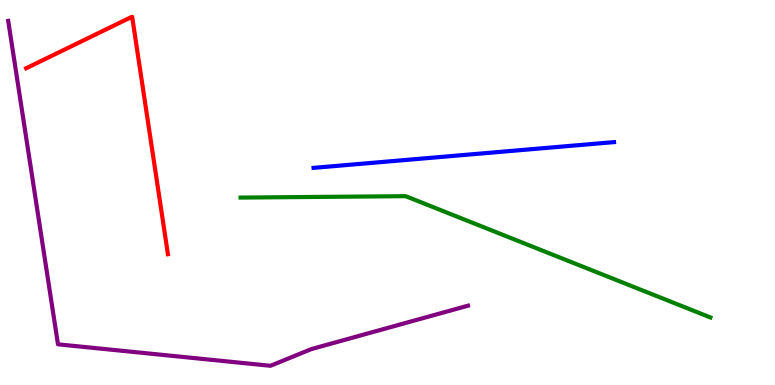[{'lines': ['blue', 'red'], 'intersections': []}, {'lines': ['green', 'red'], 'intersections': []}, {'lines': ['purple', 'red'], 'intersections': []}, {'lines': ['blue', 'green'], 'intersections': []}, {'lines': ['blue', 'purple'], 'intersections': []}, {'lines': ['green', 'purple'], 'intersections': []}]